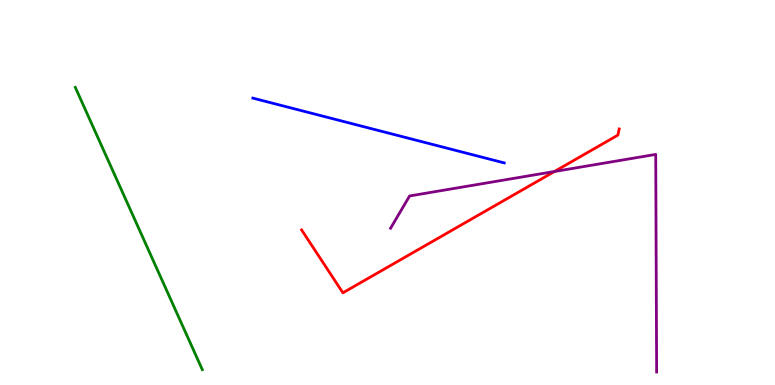[{'lines': ['blue', 'red'], 'intersections': []}, {'lines': ['green', 'red'], 'intersections': []}, {'lines': ['purple', 'red'], 'intersections': [{'x': 7.15, 'y': 5.55}]}, {'lines': ['blue', 'green'], 'intersections': []}, {'lines': ['blue', 'purple'], 'intersections': []}, {'lines': ['green', 'purple'], 'intersections': []}]